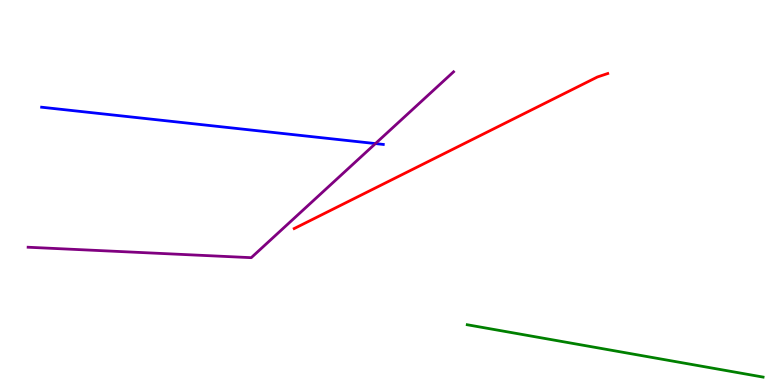[{'lines': ['blue', 'red'], 'intersections': []}, {'lines': ['green', 'red'], 'intersections': []}, {'lines': ['purple', 'red'], 'intersections': []}, {'lines': ['blue', 'green'], 'intersections': []}, {'lines': ['blue', 'purple'], 'intersections': [{'x': 4.84, 'y': 6.27}]}, {'lines': ['green', 'purple'], 'intersections': []}]